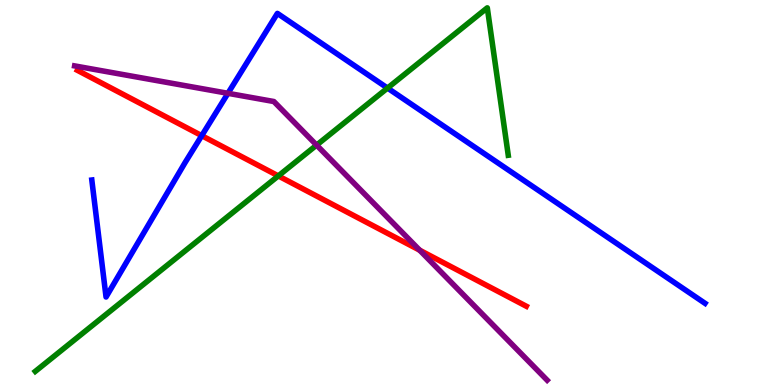[{'lines': ['blue', 'red'], 'intersections': [{'x': 2.6, 'y': 6.48}]}, {'lines': ['green', 'red'], 'intersections': [{'x': 3.59, 'y': 5.43}]}, {'lines': ['purple', 'red'], 'intersections': [{'x': 5.41, 'y': 3.5}]}, {'lines': ['blue', 'green'], 'intersections': [{'x': 5.0, 'y': 7.71}]}, {'lines': ['blue', 'purple'], 'intersections': [{'x': 2.94, 'y': 7.58}]}, {'lines': ['green', 'purple'], 'intersections': [{'x': 4.09, 'y': 6.23}]}]